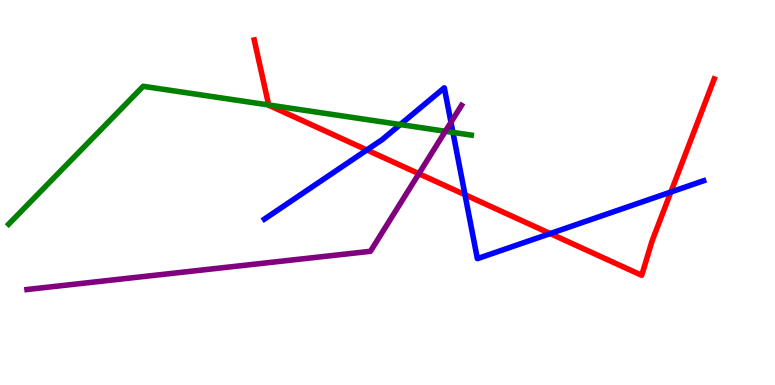[{'lines': ['blue', 'red'], 'intersections': [{'x': 4.73, 'y': 6.1}, {'x': 6.0, 'y': 4.94}, {'x': 7.1, 'y': 3.93}, {'x': 8.66, 'y': 5.01}]}, {'lines': ['green', 'red'], 'intersections': [{'x': 3.47, 'y': 7.27}]}, {'lines': ['purple', 'red'], 'intersections': [{'x': 5.4, 'y': 5.49}]}, {'lines': ['blue', 'green'], 'intersections': [{'x': 5.16, 'y': 6.76}, {'x': 5.84, 'y': 6.56}]}, {'lines': ['blue', 'purple'], 'intersections': [{'x': 5.82, 'y': 6.82}]}, {'lines': ['green', 'purple'], 'intersections': [{'x': 5.75, 'y': 6.59}]}]